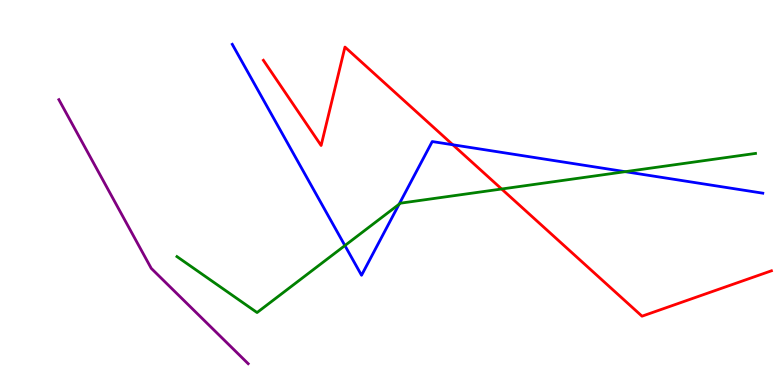[{'lines': ['blue', 'red'], 'intersections': [{'x': 5.84, 'y': 6.24}]}, {'lines': ['green', 'red'], 'intersections': [{'x': 6.47, 'y': 5.09}]}, {'lines': ['purple', 'red'], 'intersections': []}, {'lines': ['blue', 'green'], 'intersections': [{'x': 4.45, 'y': 3.62}, {'x': 5.15, 'y': 4.7}, {'x': 8.07, 'y': 5.54}]}, {'lines': ['blue', 'purple'], 'intersections': []}, {'lines': ['green', 'purple'], 'intersections': []}]